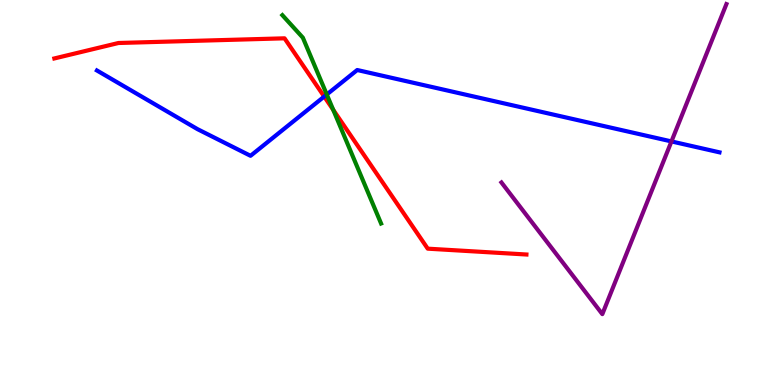[{'lines': ['blue', 'red'], 'intersections': [{'x': 4.18, 'y': 7.49}]}, {'lines': ['green', 'red'], 'intersections': [{'x': 4.3, 'y': 7.15}]}, {'lines': ['purple', 'red'], 'intersections': []}, {'lines': ['blue', 'green'], 'intersections': [{'x': 4.22, 'y': 7.55}]}, {'lines': ['blue', 'purple'], 'intersections': [{'x': 8.66, 'y': 6.33}]}, {'lines': ['green', 'purple'], 'intersections': []}]